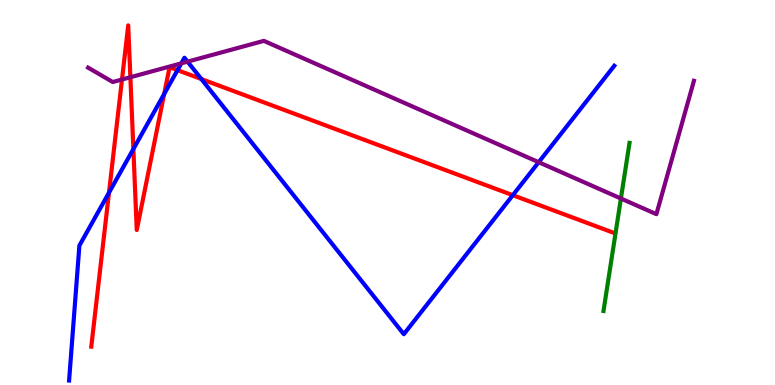[{'lines': ['blue', 'red'], 'intersections': [{'x': 1.41, 'y': 5.0}, {'x': 1.72, 'y': 6.13}, {'x': 2.12, 'y': 7.56}, {'x': 2.29, 'y': 8.18}, {'x': 2.6, 'y': 7.95}, {'x': 6.62, 'y': 4.93}]}, {'lines': ['green', 'red'], 'intersections': []}, {'lines': ['purple', 'red'], 'intersections': [{'x': 1.57, 'y': 7.93}, {'x': 1.68, 'y': 7.99}]}, {'lines': ['blue', 'green'], 'intersections': []}, {'lines': ['blue', 'purple'], 'intersections': [{'x': 2.34, 'y': 8.35}, {'x': 2.42, 'y': 8.4}, {'x': 6.95, 'y': 5.79}]}, {'lines': ['green', 'purple'], 'intersections': [{'x': 8.01, 'y': 4.84}]}]